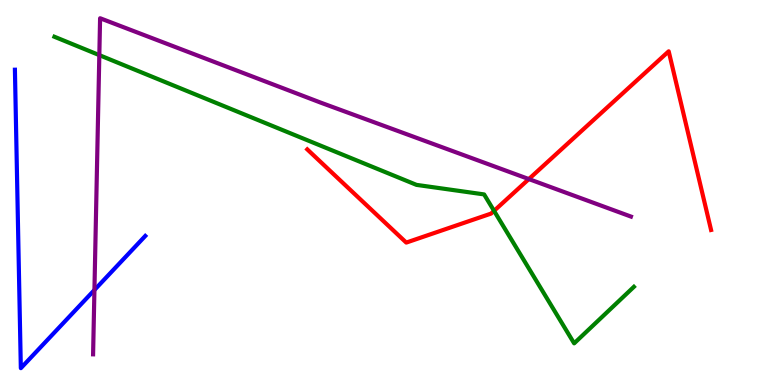[{'lines': ['blue', 'red'], 'intersections': []}, {'lines': ['green', 'red'], 'intersections': [{'x': 6.37, 'y': 4.52}]}, {'lines': ['purple', 'red'], 'intersections': [{'x': 6.82, 'y': 5.35}]}, {'lines': ['blue', 'green'], 'intersections': []}, {'lines': ['blue', 'purple'], 'intersections': [{'x': 1.22, 'y': 2.47}]}, {'lines': ['green', 'purple'], 'intersections': [{'x': 1.28, 'y': 8.57}]}]